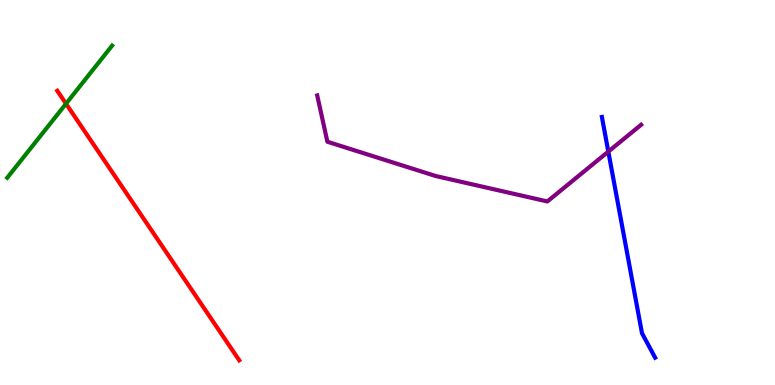[{'lines': ['blue', 'red'], 'intersections': []}, {'lines': ['green', 'red'], 'intersections': [{'x': 0.852, 'y': 7.31}]}, {'lines': ['purple', 'red'], 'intersections': []}, {'lines': ['blue', 'green'], 'intersections': []}, {'lines': ['blue', 'purple'], 'intersections': [{'x': 7.85, 'y': 6.06}]}, {'lines': ['green', 'purple'], 'intersections': []}]